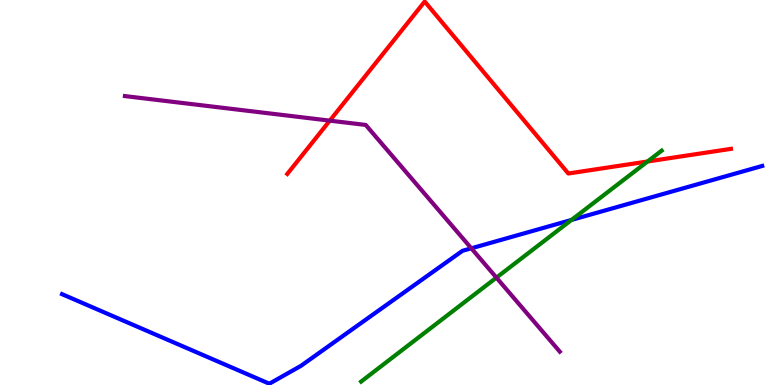[{'lines': ['blue', 'red'], 'intersections': []}, {'lines': ['green', 'red'], 'intersections': [{'x': 8.36, 'y': 5.81}]}, {'lines': ['purple', 'red'], 'intersections': [{'x': 4.26, 'y': 6.87}]}, {'lines': ['blue', 'green'], 'intersections': [{'x': 7.37, 'y': 4.29}]}, {'lines': ['blue', 'purple'], 'intersections': [{'x': 6.08, 'y': 3.55}]}, {'lines': ['green', 'purple'], 'intersections': [{'x': 6.41, 'y': 2.79}]}]